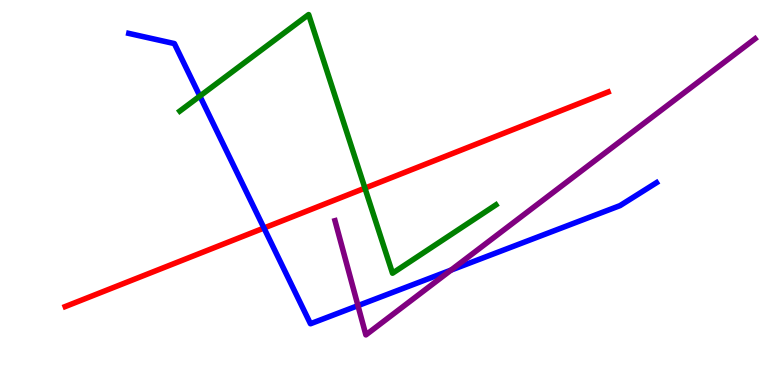[{'lines': ['blue', 'red'], 'intersections': [{'x': 3.41, 'y': 4.08}]}, {'lines': ['green', 'red'], 'intersections': [{'x': 4.71, 'y': 5.11}]}, {'lines': ['purple', 'red'], 'intersections': []}, {'lines': ['blue', 'green'], 'intersections': [{'x': 2.58, 'y': 7.5}]}, {'lines': ['blue', 'purple'], 'intersections': [{'x': 4.62, 'y': 2.06}, {'x': 5.82, 'y': 2.98}]}, {'lines': ['green', 'purple'], 'intersections': []}]